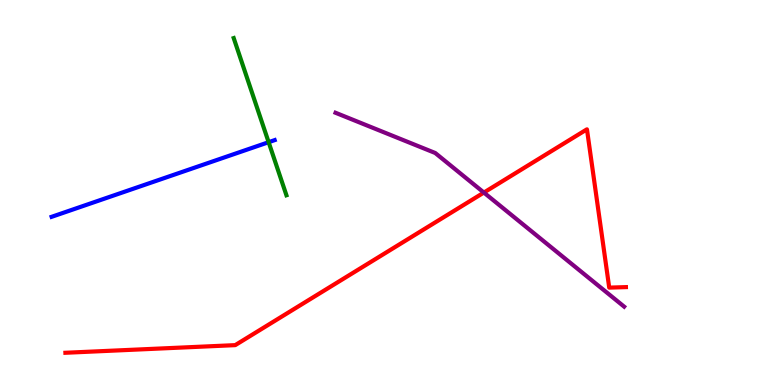[{'lines': ['blue', 'red'], 'intersections': []}, {'lines': ['green', 'red'], 'intersections': []}, {'lines': ['purple', 'red'], 'intersections': [{'x': 6.24, 'y': 5.0}]}, {'lines': ['blue', 'green'], 'intersections': [{'x': 3.47, 'y': 6.31}]}, {'lines': ['blue', 'purple'], 'intersections': []}, {'lines': ['green', 'purple'], 'intersections': []}]